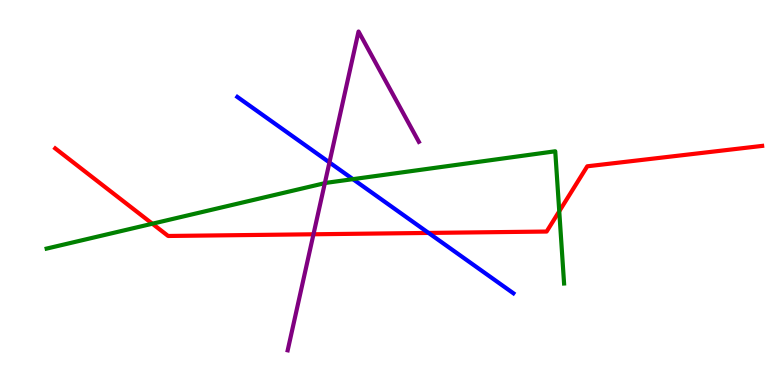[{'lines': ['blue', 'red'], 'intersections': [{'x': 5.53, 'y': 3.95}]}, {'lines': ['green', 'red'], 'intersections': [{'x': 1.97, 'y': 4.19}, {'x': 7.22, 'y': 4.51}]}, {'lines': ['purple', 'red'], 'intersections': [{'x': 4.04, 'y': 3.91}]}, {'lines': ['blue', 'green'], 'intersections': [{'x': 4.55, 'y': 5.35}]}, {'lines': ['blue', 'purple'], 'intersections': [{'x': 4.25, 'y': 5.78}]}, {'lines': ['green', 'purple'], 'intersections': [{'x': 4.19, 'y': 5.24}]}]